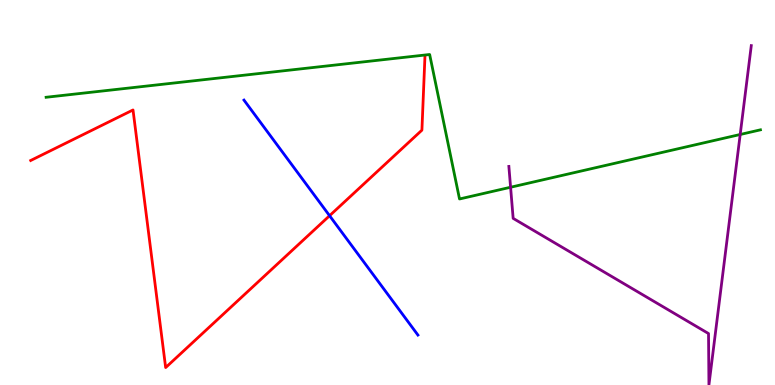[{'lines': ['blue', 'red'], 'intersections': [{'x': 4.25, 'y': 4.4}]}, {'lines': ['green', 'red'], 'intersections': []}, {'lines': ['purple', 'red'], 'intersections': []}, {'lines': ['blue', 'green'], 'intersections': []}, {'lines': ['blue', 'purple'], 'intersections': []}, {'lines': ['green', 'purple'], 'intersections': [{'x': 6.59, 'y': 5.14}, {'x': 9.55, 'y': 6.51}]}]